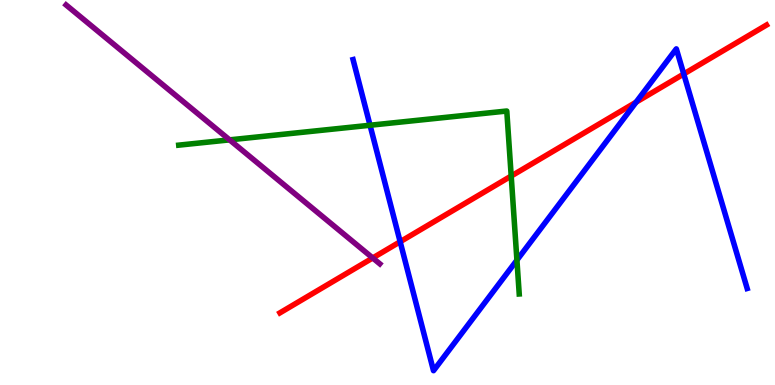[{'lines': ['blue', 'red'], 'intersections': [{'x': 5.16, 'y': 3.72}, {'x': 8.21, 'y': 7.35}, {'x': 8.82, 'y': 8.08}]}, {'lines': ['green', 'red'], 'intersections': [{'x': 6.6, 'y': 5.43}]}, {'lines': ['purple', 'red'], 'intersections': [{'x': 4.81, 'y': 3.3}]}, {'lines': ['blue', 'green'], 'intersections': [{'x': 4.77, 'y': 6.75}, {'x': 6.67, 'y': 3.24}]}, {'lines': ['blue', 'purple'], 'intersections': []}, {'lines': ['green', 'purple'], 'intersections': [{'x': 2.96, 'y': 6.37}]}]